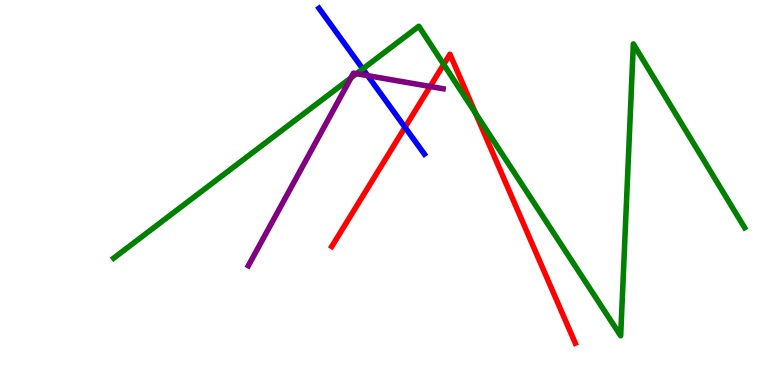[{'lines': ['blue', 'red'], 'intersections': [{'x': 5.23, 'y': 6.69}]}, {'lines': ['green', 'red'], 'intersections': [{'x': 5.73, 'y': 8.33}, {'x': 6.14, 'y': 7.06}]}, {'lines': ['purple', 'red'], 'intersections': [{'x': 5.55, 'y': 7.75}]}, {'lines': ['blue', 'green'], 'intersections': [{'x': 4.68, 'y': 8.21}]}, {'lines': ['blue', 'purple'], 'intersections': [{'x': 4.74, 'y': 8.04}]}, {'lines': ['green', 'purple'], 'intersections': [{'x': 4.53, 'y': 7.98}, {'x': 4.6, 'y': 8.09}]}]